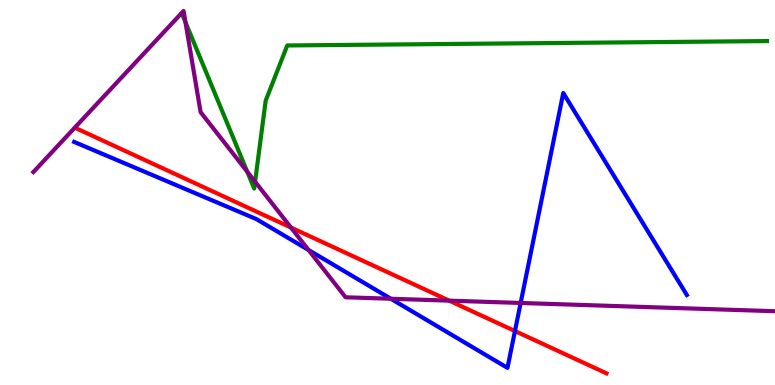[{'lines': ['blue', 'red'], 'intersections': [{'x': 6.64, 'y': 1.4}]}, {'lines': ['green', 'red'], 'intersections': []}, {'lines': ['purple', 'red'], 'intersections': [{'x': 3.75, 'y': 4.09}, {'x': 5.8, 'y': 2.19}]}, {'lines': ['blue', 'green'], 'intersections': []}, {'lines': ['blue', 'purple'], 'intersections': [{'x': 3.98, 'y': 3.51}, {'x': 5.04, 'y': 2.24}, {'x': 6.72, 'y': 2.13}]}, {'lines': ['green', 'purple'], 'intersections': [{'x': 2.39, 'y': 9.42}, {'x': 3.19, 'y': 5.54}, {'x': 3.29, 'y': 5.28}]}]